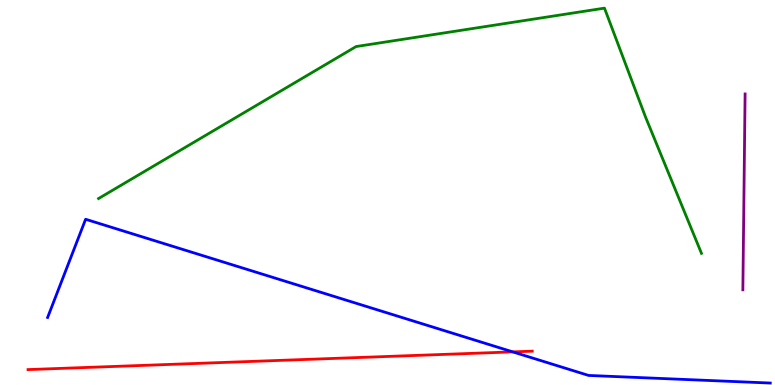[{'lines': ['blue', 'red'], 'intersections': [{'x': 6.62, 'y': 0.86}]}, {'lines': ['green', 'red'], 'intersections': []}, {'lines': ['purple', 'red'], 'intersections': []}, {'lines': ['blue', 'green'], 'intersections': []}, {'lines': ['blue', 'purple'], 'intersections': []}, {'lines': ['green', 'purple'], 'intersections': []}]